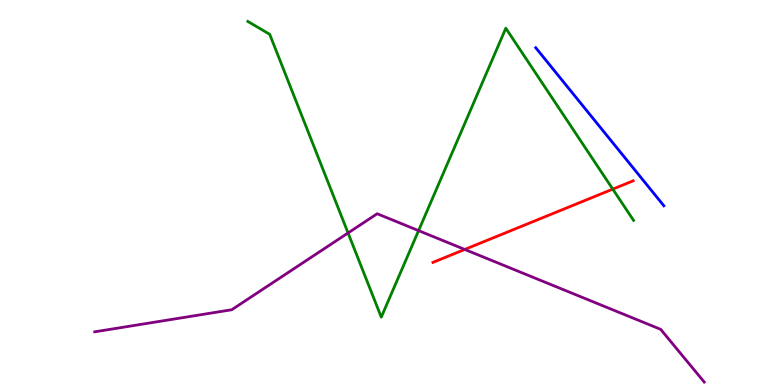[{'lines': ['blue', 'red'], 'intersections': []}, {'lines': ['green', 'red'], 'intersections': [{'x': 7.91, 'y': 5.09}]}, {'lines': ['purple', 'red'], 'intersections': [{'x': 6.0, 'y': 3.52}]}, {'lines': ['blue', 'green'], 'intersections': []}, {'lines': ['blue', 'purple'], 'intersections': []}, {'lines': ['green', 'purple'], 'intersections': [{'x': 4.49, 'y': 3.95}, {'x': 5.4, 'y': 4.01}]}]